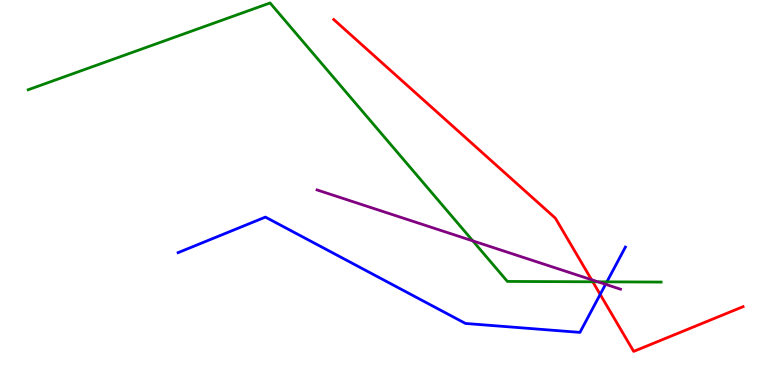[{'lines': ['blue', 'red'], 'intersections': [{'x': 7.74, 'y': 2.35}]}, {'lines': ['green', 'red'], 'intersections': [{'x': 7.65, 'y': 2.68}]}, {'lines': ['purple', 'red'], 'intersections': [{'x': 7.63, 'y': 2.73}]}, {'lines': ['blue', 'green'], 'intersections': [{'x': 7.83, 'y': 2.68}]}, {'lines': ['blue', 'purple'], 'intersections': [{'x': 7.81, 'y': 2.62}]}, {'lines': ['green', 'purple'], 'intersections': [{'x': 6.1, 'y': 3.74}, {'x': 7.72, 'y': 2.68}]}]